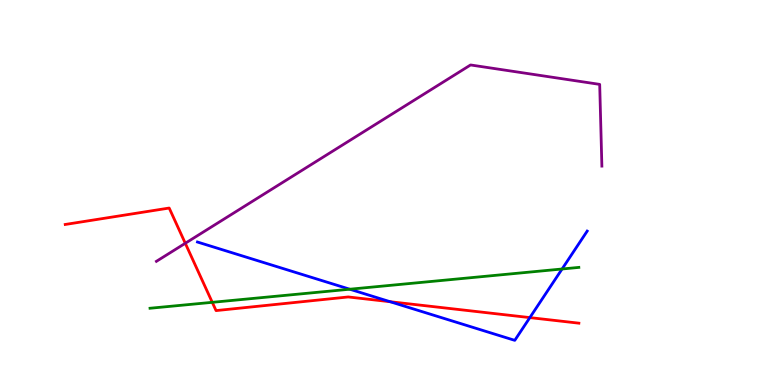[{'lines': ['blue', 'red'], 'intersections': [{'x': 5.03, 'y': 2.16}, {'x': 6.84, 'y': 1.75}]}, {'lines': ['green', 'red'], 'intersections': [{'x': 2.74, 'y': 2.15}]}, {'lines': ['purple', 'red'], 'intersections': [{'x': 2.39, 'y': 3.68}]}, {'lines': ['blue', 'green'], 'intersections': [{'x': 4.51, 'y': 2.49}, {'x': 7.25, 'y': 3.01}]}, {'lines': ['blue', 'purple'], 'intersections': []}, {'lines': ['green', 'purple'], 'intersections': []}]